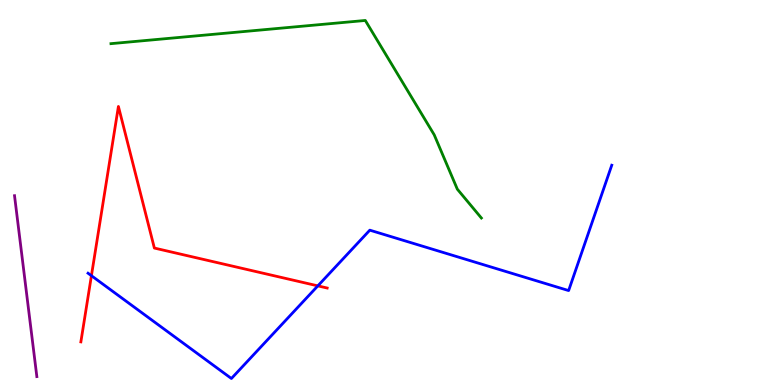[{'lines': ['blue', 'red'], 'intersections': [{'x': 1.18, 'y': 2.84}, {'x': 4.1, 'y': 2.57}]}, {'lines': ['green', 'red'], 'intersections': []}, {'lines': ['purple', 'red'], 'intersections': []}, {'lines': ['blue', 'green'], 'intersections': []}, {'lines': ['blue', 'purple'], 'intersections': []}, {'lines': ['green', 'purple'], 'intersections': []}]